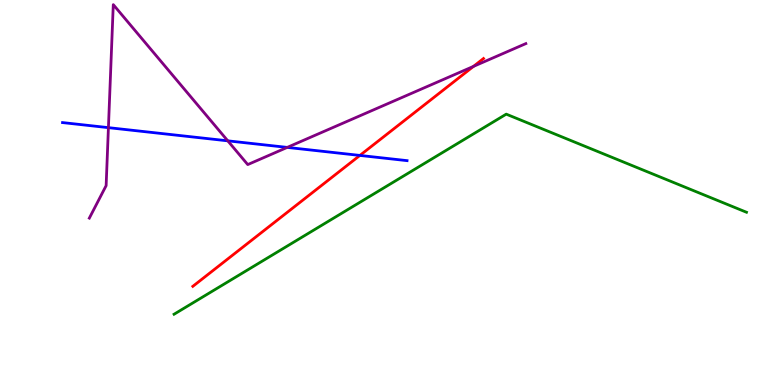[{'lines': ['blue', 'red'], 'intersections': [{'x': 4.64, 'y': 5.96}]}, {'lines': ['green', 'red'], 'intersections': []}, {'lines': ['purple', 'red'], 'intersections': [{'x': 6.11, 'y': 8.28}]}, {'lines': ['blue', 'green'], 'intersections': []}, {'lines': ['blue', 'purple'], 'intersections': [{'x': 1.4, 'y': 6.68}, {'x': 2.94, 'y': 6.34}, {'x': 3.71, 'y': 6.17}]}, {'lines': ['green', 'purple'], 'intersections': []}]